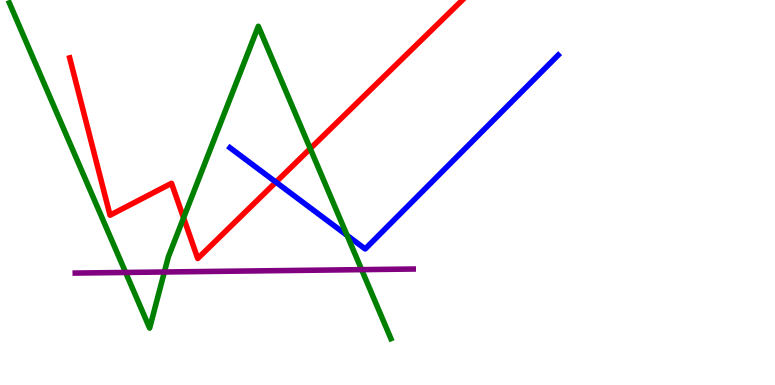[{'lines': ['blue', 'red'], 'intersections': [{'x': 3.56, 'y': 5.27}]}, {'lines': ['green', 'red'], 'intersections': [{'x': 2.37, 'y': 4.34}, {'x': 4.0, 'y': 6.14}]}, {'lines': ['purple', 'red'], 'intersections': []}, {'lines': ['blue', 'green'], 'intersections': [{'x': 4.48, 'y': 3.89}]}, {'lines': ['blue', 'purple'], 'intersections': []}, {'lines': ['green', 'purple'], 'intersections': [{'x': 1.62, 'y': 2.92}, {'x': 2.12, 'y': 2.94}, {'x': 4.67, 'y': 3.0}]}]